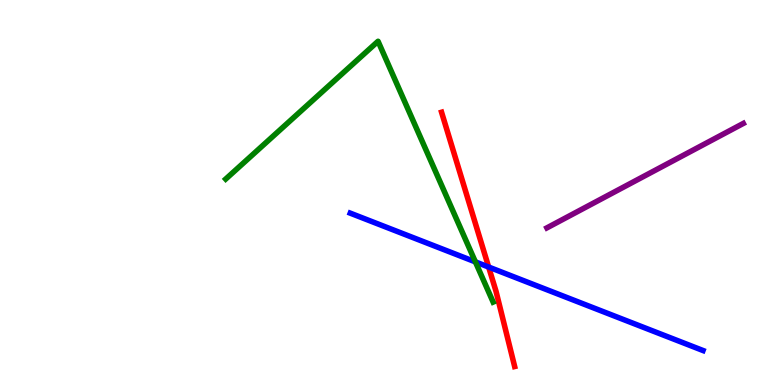[{'lines': ['blue', 'red'], 'intersections': [{'x': 6.31, 'y': 3.06}]}, {'lines': ['green', 'red'], 'intersections': []}, {'lines': ['purple', 'red'], 'intersections': []}, {'lines': ['blue', 'green'], 'intersections': [{'x': 6.13, 'y': 3.2}]}, {'lines': ['blue', 'purple'], 'intersections': []}, {'lines': ['green', 'purple'], 'intersections': []}]